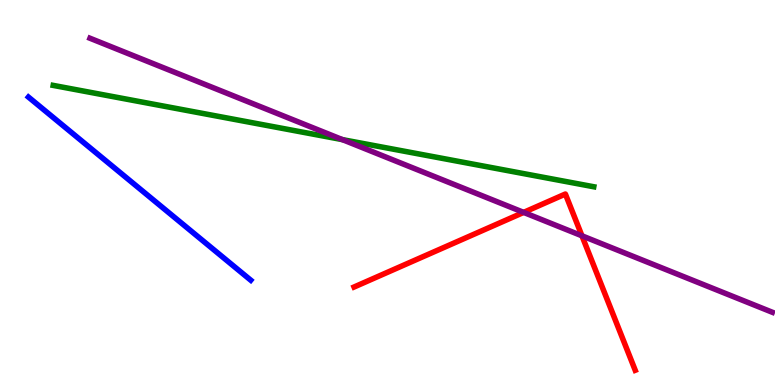[{'lines': ['blue', 'red'], 'intersections': []}, {'lines': ['green', 'red'], 'intersections': []}, {'lines': ['purple', 'red'], 'intersections': [{'x': 6.76, 'y': 4.48}, {'x': 7.51, 'y': 3.88}]}, {'lines': ['blue', 'green'], 'intersections': []}, {'lines': ['blue', 'purple'], 'intersections': []}, {'lines': ['green', 'purple'], 'intersections': [{'x': 4.42, 'y': 6.37}]}]